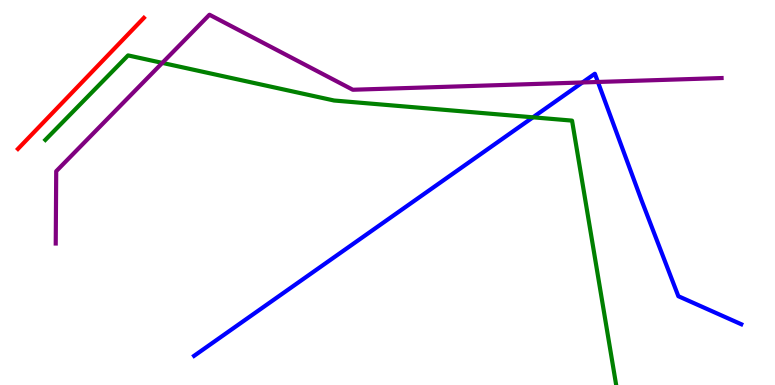[{'lines': ['blue', 'red'], 'intersections': []}, {'lines': ['green', 'red'], 'intersections': []}, {'lines': ['purple', 'red'], 'intersections': []}, {'lines': ['blue', 'green'], 'intersections': [{'x': 6.88, 'y': 6.95}]}, {'lines': ['blue', 'purple'], 'intersections': [{'x': 7.52, 'y': 7.86}, {'x': 7.71, 'y': 7.87}]}, {'lines': ['green', 'purple'], 'intersections': [{'x': 2.09, 'y': 8.37}]}]